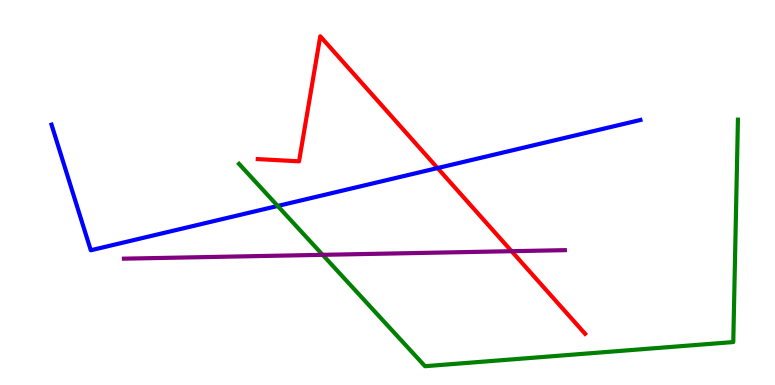[{'lines': ['blue', 'red'], 'intersections': [{'x': 5.65, 'y': 5.63}]}, {'lines': ['green', 'red'], 'intersections': []}, {'lines': ['purple', 'red'], 'intersections': [{'x': 6.6, 'y': 3.48}]}, {'lines': ['blue', 'green'], 'intersections': [{'x': 3.58, 'y': 4.65}]}, {'lines': ['blue', 'purple'], 'intersections': []}, {'lines': ['green', 'purple'], 'intersections': [{'x': 4.16, 'y': 3.38}]}]